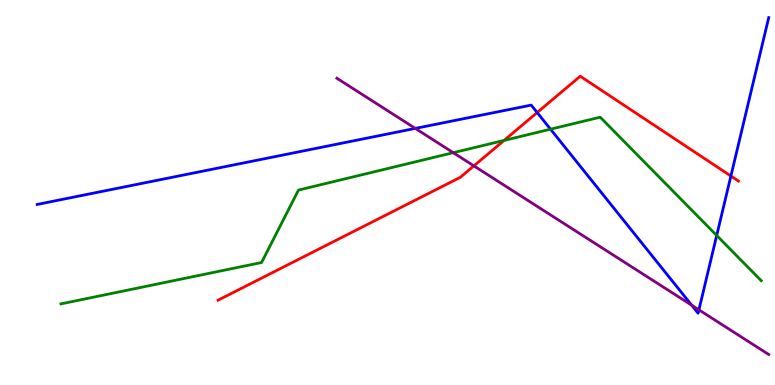[{'lines': ['blue', 'red'], 'intersections': [{'x': 6.93, 'y': 7.08}, {'x': 9.43, 'y': 5.43}]}, {'lines': ['green', 'red'], 'intersections': [{'x': 6.5, 'y': 6.35}]}, {'lines': ['purple', 'red'], 'intersections': [{'x': 6.11, 'y': 5.69}]}, {'lines': ['blue', 'green'], 'intersections': [{'x': 7.1, 'y': 6.64}, {'x': 9.25, 'y': 3.88}]}, {'lines': ['blue', 'purple'], 'intersections': [{'x': 5.36, 'y': 6.66}, {'x': 8.93, 'y': 2.07}, {'x': 9.02, 'y': 1.95}]}, {'lines': ['green', 'purple'], 'intersections': [{'x': 5.85, 'y': 6.03}]}]